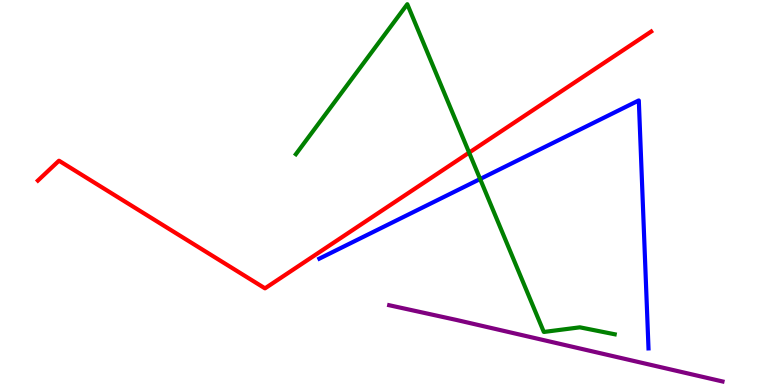[{'lines': ['blue', 'red'], 'intersections': []}, {'lines': ['green', 'red'], 'intersections': [{'x': 6.05, 'y': 6.04}]}, {'lines': ['purple', 'red'], 'intersections': []}, {'lines': ['blue', 'green'], 'intersections': [{'x': 6.2, 'y': 5.35}]}, {'lines': ['blue', 'purple'], 'intersections': []}, {'lines': ['green', 'purple'], 'intersections': []}]